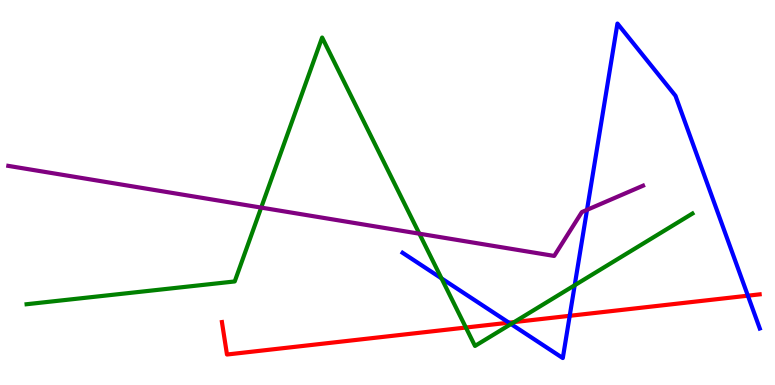[{'lines': ['blue', 'red'], 'intersections': [{'x': 6.57, 'y': 1.62}, {'x': 7.35, 'y': 1.8}, {'x': 9.65, 'y': 2.32}]}, {'lines': ['green', 'red'], 'intersections': [{'x': 6.01, 'y': 1.49}, {'x': 6.63, 'y': 1.63}]}, {'lines': ['purple', 'red'], 'intersections': []}, {'lines': ['blue', 'green'], 'intersections': [{'x': 5.7, 'y': 2.77}, {'x': 6.59, 'y': 1.58}, {'x': 7.42, 'y': 2.59}]}, {'lines': ['blue', 'purple'], 'intersections': [{'x': 7.57, 'y': 4.55}]}, {'lines': ['green', 'purple'], 'intersections': [{'x': 3.37, 'y': 4.61}, {'x': 5.41, 'y': 3.93}]}]